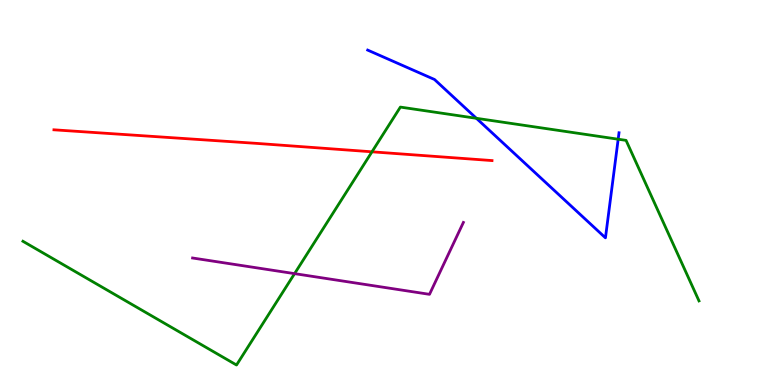[{'lines': ['blue', 'red'], 'intersections': []}, {'lines': ['green', 'red'], 'intersections': [{'x': 4.8, 'y': 6.06}]}, {'lines': ['purple', 'red'], 'intersections': []}, {'lines': ['blue', 'green'], 'intersections': [{'x': 6.15, 'y': 6.93}, {'x': 7.98, 'y': 6.38}]}, {'lines': ['blue', 'purple'], 'intersections': []}, {'lines': ['green', 'purple'], 'intersections': [{'x': 3.8, 'y': 2.89}]}]